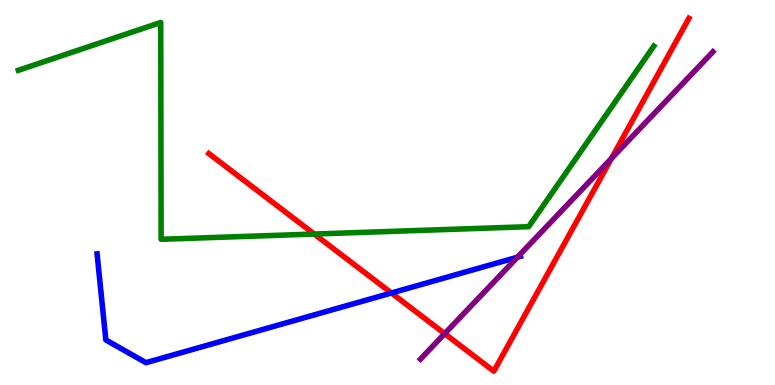[{'lines': ['blue', 'red'], 'intersections': [{'x': 5.05, 'y': 2.39}]}, {'lines': ['green', 'red'], 'intersections': [{'x': 4.05, 'y': 3.92}]}, {'lines': ['purple', 'red'], 'intersections': [{'x': 5.74, 'y': 1.33}, {'x': 7.89, 'y': 5.88}]}, {'lines': ['blue', 'green'], 'intersections': []}, {'lines': ['blue', 'purple'], 'intersections': [{'x': 6.68, 'y': 3.32}]}, {'lines': ['green', 'purple'], 'intersections': []}]